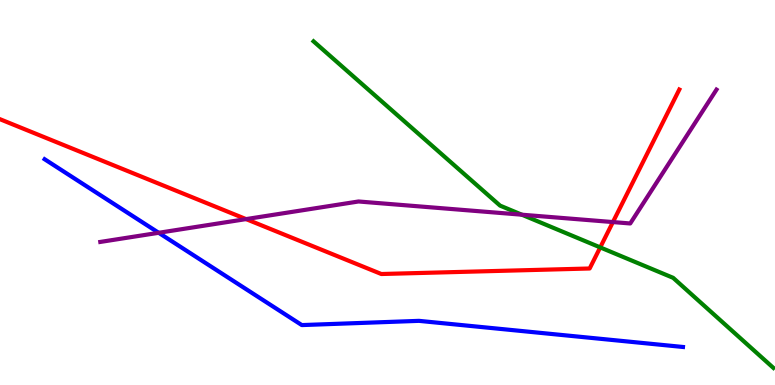[{'lines': ['blue', 'red'], 'intersections': []}, {'lines': ['green', 'red'], 'intersections': [{'x': 7.74, 'y': 3.57}]}, {'lines': ['purple', 'red'], 'intersections': [{'x': 3.18, 'y': 4.31}, {'x': 7.91, 'y': 4.23}]}, {'lines': ['blue', 'green'], 'intersections': []}, {'lines': ['blue', 'purple'], 'intersections': [{'x': 2.05, 'y': 3.95}]}, {'lines': ['green', 'purple'], 'intersections': [{'x': 6.73, 'y': 4.42}]}]